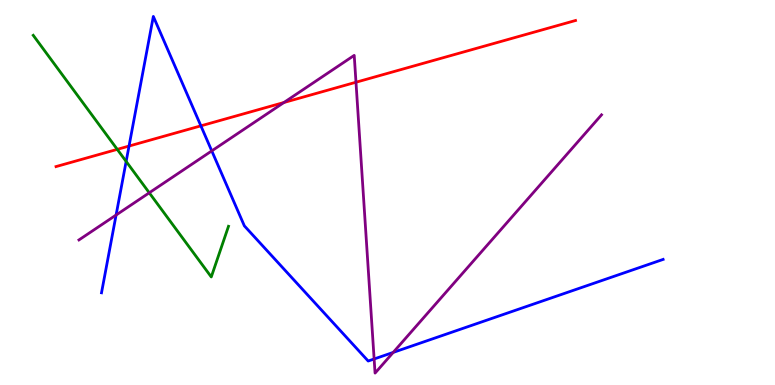[{'lines': ['blue', 'red'], 'intersections': [{'x': 1.66, 'y': 6.21}, {'x': 2.59, 'y': 6.73}]}, {'lines': ['green', 'red'], 'intersections': [{'x': 1.51, 'y': 6.12}]}, {'lines': ['purple', 'red'], 'intersections': [{'x': 3.66, 'y': 7.34}, {'x': 4.59, 'y': 7.86}]}, {'lines': ['blue', 'green'], 'intersections': [{'x': 1.63, 'y': 5.81}]}, {'lines': ['blue', 'purple'], 'intersections': [{'x': 1.5, 'y': 4.41}, {'x': 2.73, 'y': 6.08}, {'x': 4.83, 'y': 0.676}, {'x': 5.07, 'y': 0.846}]}, {'lines': ['green', 'purple'], 'intersections': [{'x': 1.93, 'y': 4.99}]}]